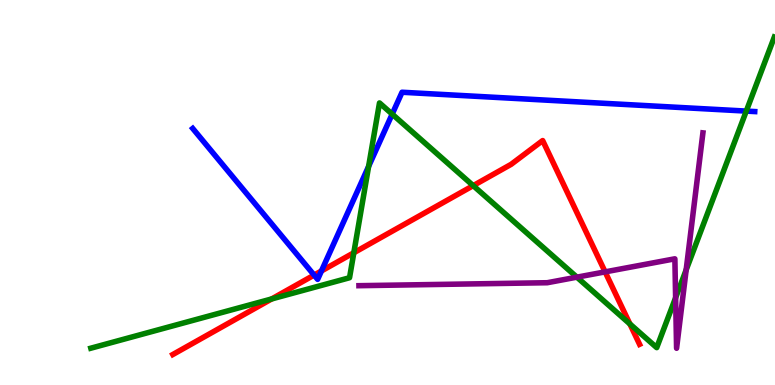[{'lines': ['blue', 'red'], 'intersections': [{'x': 4.05, 'y': 2.85}, {'x': 4.15, 'y': 2.96}]}, {'lines': ['green', 'red'], 'intersections': [{'x': 3.51, 'y': 2.24}, {'x': 4.57, 'y': 3.43}, {'x': 6.11, 'y': 5.18}, {'x': 8.13, 'y': 1.59}]}, {'lines': ['purple', 'red'], 'intersections': [{'x': 7.81, 'y': 2.94}]}, {'lines': ['blue', 'green'], 'intersections': [{'x': 4.76, 'y': 5.68}, {'x': 5.06, 'y': 7.04}, {'x': 9.63, 'y': 7.11}]}, {'lines': ['blue', 'purple'], 'intersections': []}, {'lines': ['green', 'purple'], 'intersections': [{'x': 7.44, 'y': 2.8}, {'x': 8.72, 'y': 2.27}, {'x': 8.85, 'y': 2.99}]}]